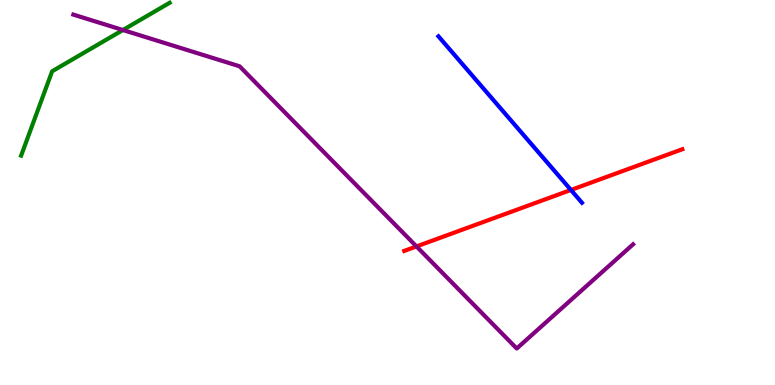[{'lines': ['blue', 'red'], 'intersections': [{'x': 7.37, 'y': 5.07}]}, {'lines': ['green', 'red'], 'intersections': []}, {'lines': ['purple', 'red'], 'intersections': [{'x': 5.37, 'y': 3.6}]}, {'lines': ['blue', 'green'], 'intersections': []}, {'lines': ['blue', 'purple'], 'intersections': []}, {'lines': ['green', 'purple'], 'intersections': [{'x': 1.59, 'y': 9.22}]}]